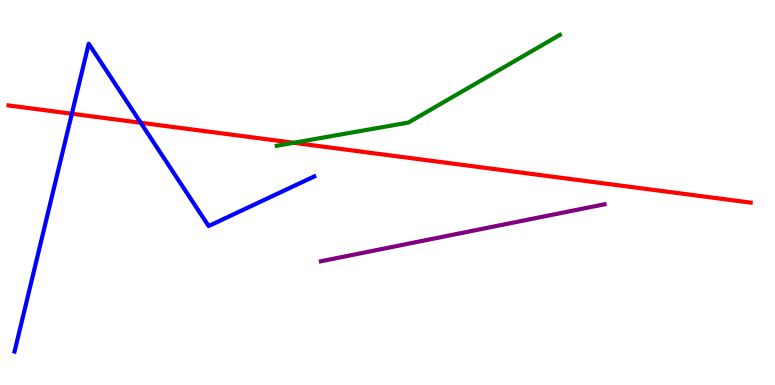[{'lines': ['blue', 'red'], 'intersections': [{'x': 0.927, 'y': 7.05}, {'x': 1.82, 'y': 6.81}]}, {'lines': ['green', 'red'], 'intersections': [{'x': 3.79, 'y': 6.29}]}, {'lines': ['purple', 'red'], 'intersections': []}, {'lines': ['blue', 'green'], 'intersections': []}, {'lines': ['blue', 'purple'], 'intersections': []}, {'lines': ['green', 'purple'], 'intersections': []}]